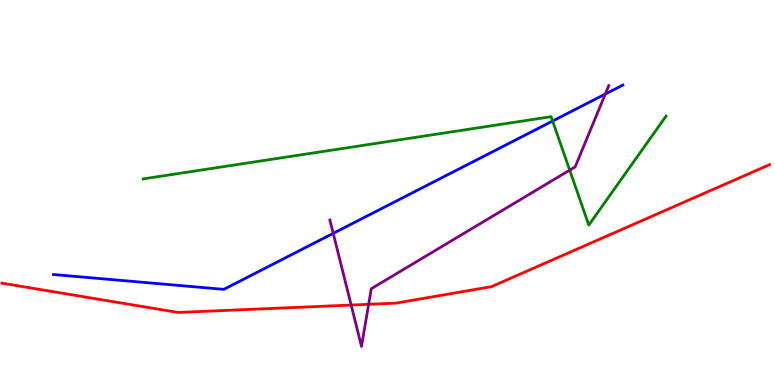[{'lines': ['blue', 'red'], 'intersections': []}, {'lines': ['green', 'red'], 'intersections': []}, {'lines': ['purple', 'red'], 'intersections': [{'x': 4.53, 'y': 2.08}, {'x': 4.76, 'y': 2.1}]}, {'lines': ['blue', 'green'], 'intersections': [{'x': 7.13, 'y': 6.86}]}, {'lines': ['blue', 'purple'], 'intersections': [{'x': 4.3, 'y': 3.94}, {'x': 7.81, 'y': 7.56}]}, {'lines': ['green', 'purple'], 'intersections': [{'x': 7.35, 'y': 5.58}]}]